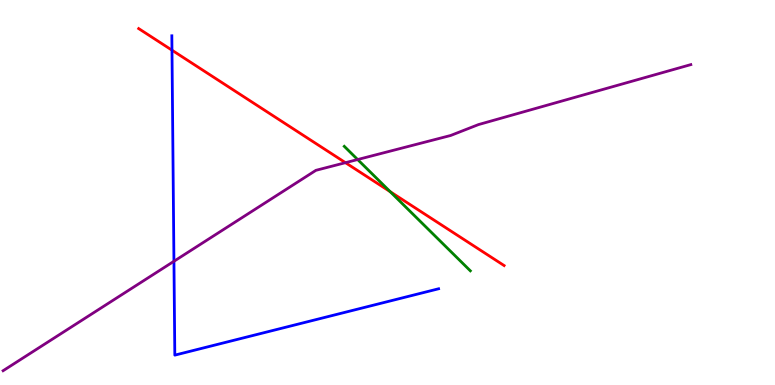[{'lines': ['blue', 'red'], 'intersections': [{'x': 2.22, 'y': 8.7}]}, {'lines': ['green', 'red'], 'intersections': [{'x': 5.03, 'y': 5.02}]}, {'lines': ['purple', 'red'], 'intersections': [{'x': 4.46, 'y': 5.77}]}, {'lines': ['blue', 'green'], 'intersections': []}, {'lines': ['blue', 'purple'], 'intersections': [{'x': 2.24, 'y': 3.21}]}, {'lines': ['green', 'purple'], 'intersections': [{'x': 4.61, 'y': 5.86}]}]